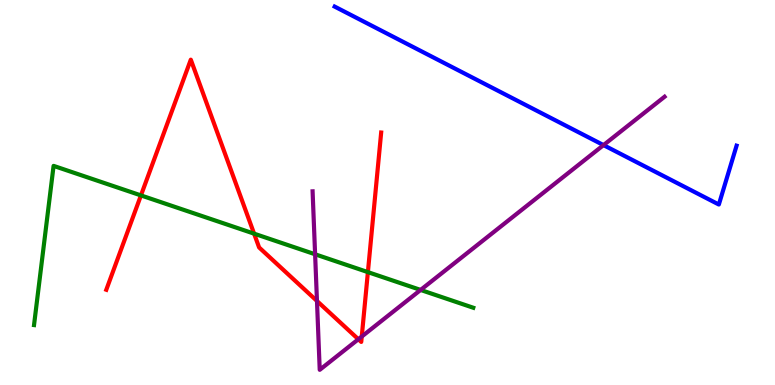[{'lines': ['blue', 'red'], 'intersections': []}, {'lines': ['green', 'red'], 'intersections': [{'x': 1.82, 'y': 4.92}, {'x': 3.28, 'y': 3.93}, {'x': 4.75, 'y': 2.93}]}, {'lines': ['purple', 'red'], 'intersections': [{'x': 4.09, 'y': 2.18}, {'x': 4.62, 'y': 1.19}, {'x': 4.67, 'y': 1.26}]}, {'lines': ['blue', 'green'], 'intersections': []}, {'lines': ['blue', 'purple'], 'intersections': [{'x': 7.79, 'y': 6.23}]}, {'lines': ['green', 'purple'], 'intersections': [{'x': 4.07, 'y': 3.4}, {'x': 5.43, 'y': 2.47}]}]